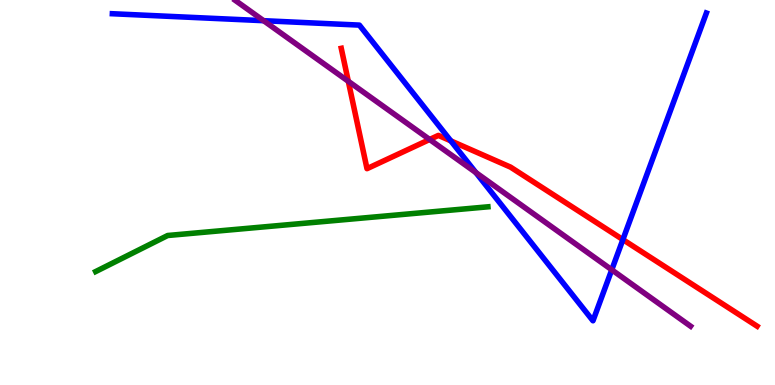[{'lines': ['blue', 'red'], 'intersections': [{'x': 5.82, 'y': 6.34}, {'x': 8.04, 'y': 3.78}]}, {'lines': ['green', 'red'], 'intersections': []}, {'lines': ['purple', 'red'], 'intersections': [{'x': 4.49, 'y': 7.89}, {'x': 5.54, 'y': 6.38}]}, {'lines': ['blue', 'green'], 'intersections': []}, {'lines': ['blue', 'purple'], 'intersections': [{'x': 3.4, 'y': 9.46}, {'x': 6.14, 'y': 5.52}, {'x': 7.89, 'y': 2.99}]}, {'lines': ['green', 'purple'], 'intersections': []}]